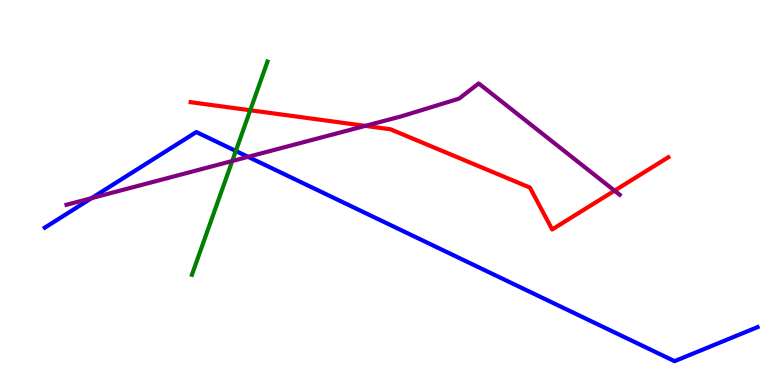[{'lines': ['blue', 'red'], 'intersections': []}, {'lines': ['green', 'red'], 'intersections': [{'x': 3.23, 'y': 7.14}]}, {'lines': ['purple', 'red'], 'intersections': [{'x': 4.71, 'y': 6.73}, {'x': 7.93, 'y': 5.05}]}, {'lines': ['blue', 'green'], 'intersections': [{'x': 3.04, 'y': 6.08}]}, {'lines': ['blue', 'purple'], 'intersections': [{'x': 1.18, 'y': 4.85}, {'x': 3.2, 'y': 5.93}]}, {'lines': ['green', 'purple'], 'intersections': [{'x': 3.0, 'y': 5.82}]}]